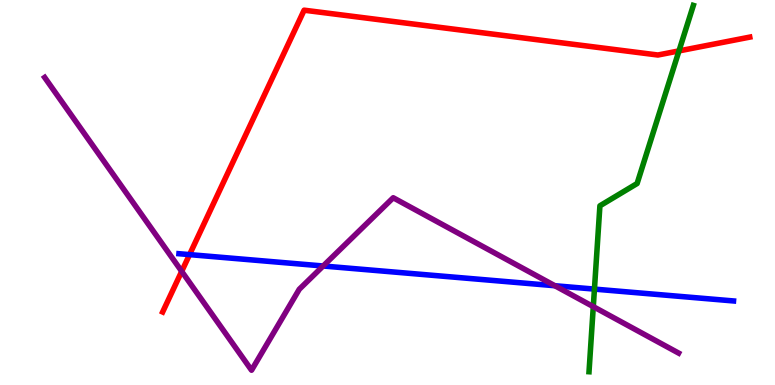[{'lines': ['blue', 'red'], 'intersections': [{'x': 2.45, 'y': 3.39}]}, {'lines': ['green', 'red'], 'intersections': [{'x': 8.76, 'y': 8.68}]}, {'lines': ['purple', 'red'], 'intersections': [{'x': 2.34, 'y': 2.95}]}, {'lines': ['blue', 'green'], 'intersections': [{'x': 7.67, 'y': 2.49}]}, {'lines': ['blue', 'purple'], 'intersections': [{'x': 4.17, 'y': 3.09}, {'x': 7.16, 'y': 2.58}]}, {'lines': ['green', 'purple'], 'intersections': [{'x': 7.66, 'y': 2.04}]}]